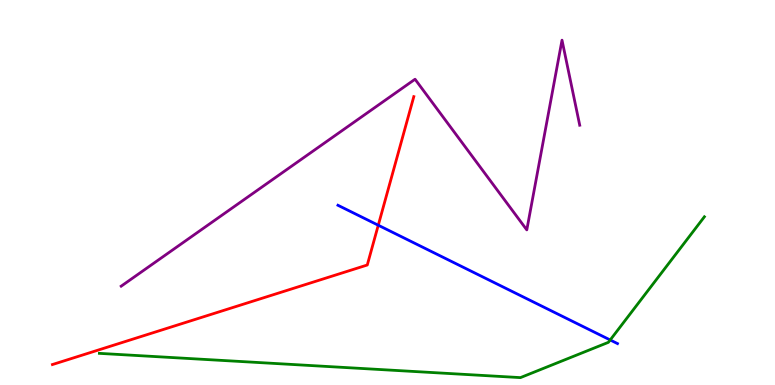[{'lines': ['blue', 'red'], 'intersections': [{'x': 4.88, 'y': 4.15}]}, {'lines': ['green', 'red'], 'intersections': []}, {'lines': ['purple', 'red'], 'intersections': []}, {'lines': ['blue', 'green'], 'intersections': [{'x': 7.87, 'y': 1.17}]}, {'lines': ['blue', 'purple'], 'intersections': []}, {'lines': ['green', 'purple'], 'intersections': []}]